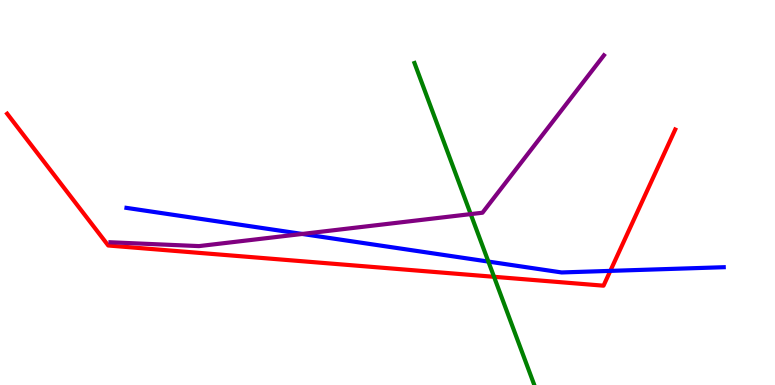[{'lines': ['blue', 'red'], 'intersections': [{'x': 7.88, 'y': 2.96}]}, {'lines': ['green', 'red'], 'intersections': [{'x': 6.37, 'y': 2.81}]}, {'lines': ['purple', 'red'], 'intersections': []}, {'lines': ['blue', 'green'], 'intersections': [{'x': 6.3, 'y': 3.21}]}, {'lines': ['blue', 'purple'], 'intersections': [{'x': 3.9, 'y': 3.92}]}, {'lines': ['green', 'purple'], 'intersections': [{'x': 6.07, 'y': 4.44}]}]